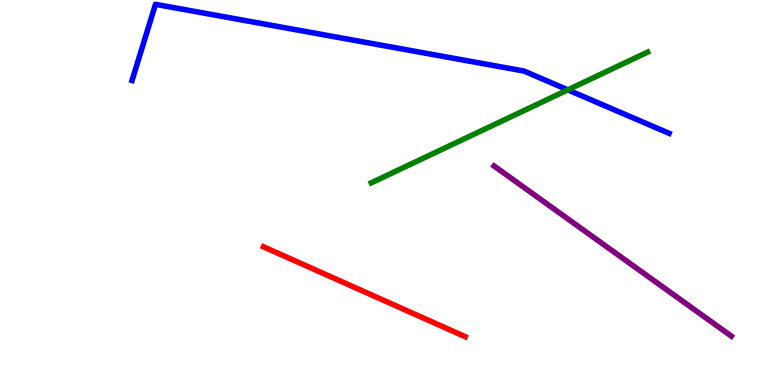[{'lines': ['blue', 'red'], 'intersections': []}, {'lines': ['green', 'red'], 'intersections': []}, {'lines': ['purple', 'red'], 'intersections': []}, {'lines': ['blue', 'green'], 'intersections': [{'x': 7.33, 'y': 7.67}]}, {'lines': ['blue', 'purple'], 'intersections': []}, {'lines': ['green', 'purple'], 'intersections': []}]